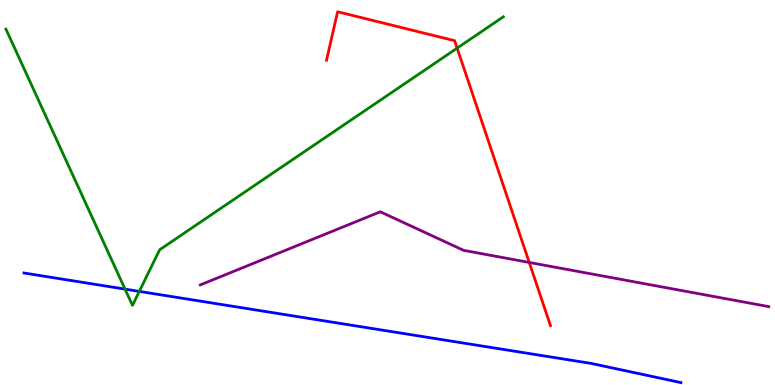[{'lines': ['blue', 'red'], 'intersections': []}, {'lines': ['green', 'red'], 'intersections': [{'x': 5.9, 'y': 8.75}]}, {'lines': ['purple', 'red'], 'intersections': [{'x': 6.83, 'y': 3.18}]}, {'lines': ['blue', 'green'], 'intersections': [{'x': 1.61, 'y': 2.49}, {'x': 1.8, 'y': 2.43}]}, {'lines': ['blue', 'purple'], 'intersections': []}, {'lines': ['green', 'purple'], 'intersections': []}]